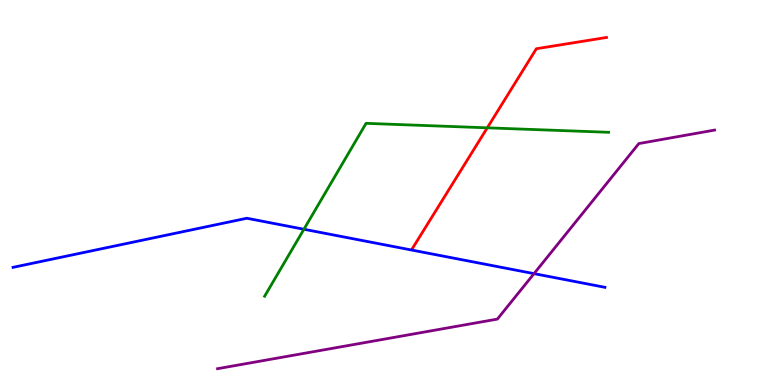[{'lines': ['blue', 'red'], 'intersections': []}, {'lines': ['green', 'red'], 'intersections': [{'x': 6.29, 'y': 6.68}]}, {'lines': ['purple', 'red'], 'intersections': []}, {'lines': ['blue', 'green'], 'intersections': [{'x': 3.92, 'y': 4.05}]}, {'lines': ['blue', 'purple'], 'intersections': [{'x': 6.89, 'y': 2.89}]}, {'lines': ['green', 'purple'], 'intersections': []}]